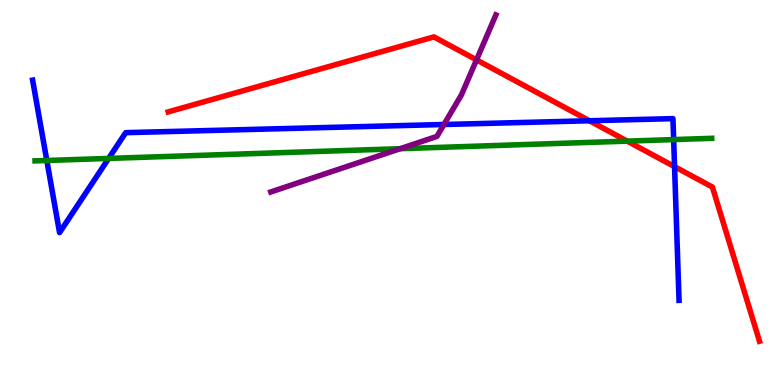[{'lines': ['blue', 'red'], 'intersections': [{'x': 7.61, 'y': 6.86}, {'x': 8.7, 'y': 5.67}]}, {'lines': ['green', 'red'], 'intersections': [{'x': 8.09, 'y': 6.33}]}, {'lines': ['purple', 'red'], 'intersections': [{'x': 6.15, 'y': 8.44}]}, {'lines': ['blue', 'green'], 'intersections': [{'x': 0.604, 'y': 5.83}, {'x': 1.4, 'y': 5.89}, {'x': 8.69, 'y': 6.37}]}, {'lines': ['blue', 'purple'], 'intersections': [{'x': 5.73, 'y': 6.77}]}, {'lines': ['green', 'purple'], 'intersections': [{'x': 5.16, 'y': 6.14}]}]